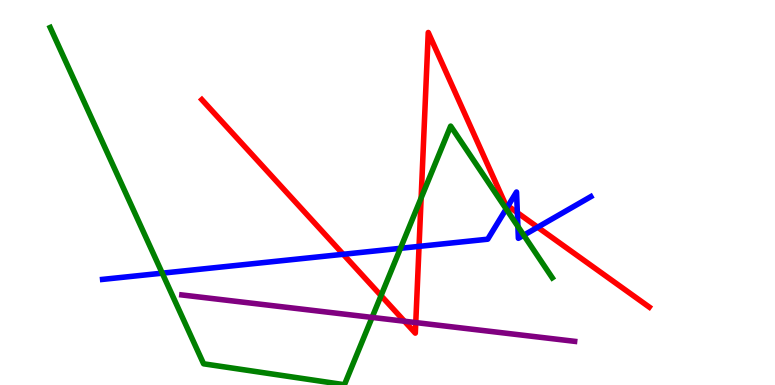[{'lines': ['blue', 'red'], 'intersections': [{'x': 4.43, 'y': 3.4}, {'x': 5.41, 'y': 3.6}, {'x': 6.55, 'y': 4.65}, {'x': 6.68, 'y': 4.48}, {'x': 6.94, 'y': 4.1}]}, {'lines': ['green', 'red'], 'intersections': [{'x': 4.92, 'y': 2.32}, {'x': 5.43, 'y': 4.86}]}, {'lines': ['purple', 'red'], 'intersections': [{'x': 5.22, 'y': 1.66}, {'x': 5.36, 'y': 1.62}]}, {'lines': ['blue', 'green'], 'intersections': [{'x': 2.09, 'y': 2.9}, {'x': 5.17, 'y': 3.55}, {'x': 6.53, 'y': 4.57}, {'x': 6.68, 'y': 4.12}, {'x': 6.76, 'y': 3.89}]}, {'lines': ['blue', 'purple'], 'intersections': []}, {'lines': ['green', 'purple'], 'intersections': [{'x': 4.8, 'y': 1.76}]}]